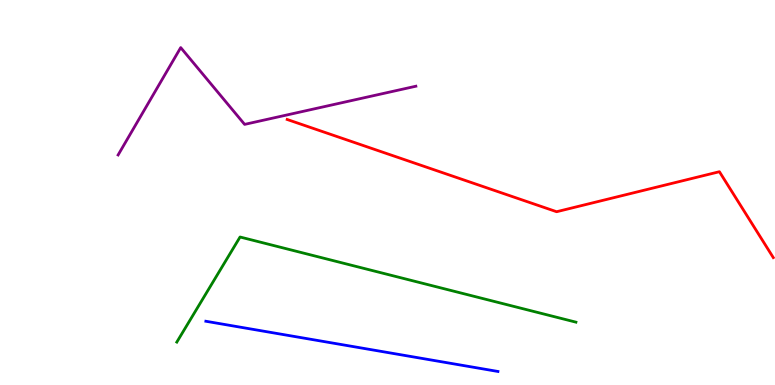[{'lines': ['blue', 'red'], 'intersections': []}, {'lines': ['green', 'red'], 'intersections': []}, {'lines': ['purple', 'red'], 'intersections': []}, {'lines': ['blue', 'green'], 'intersections': []}, {'lines': ['blue', 'purple'], 'intersections': []}, {'lines': ['green', 'purple'], 'intersections': []}]